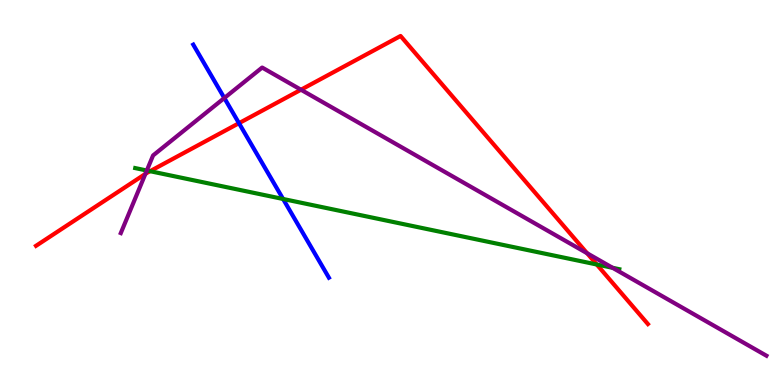[{'lines': ['blue', 'red'], 'intersections': [{'x': 3.08, 'y': 6.8}]}, {'lines': ['green', 'red'], 'intersections': [{'x': 1.94, 'y': 5.55}, {'x': 7.7, 'y': 3.13}]}, {'lines': ['purple', 'red'], 'intersections': [{'x': 1.88, 'y': 5.48}, {'x': 3.88, 'y': 7.67}, {'x': 7.58, 'y': 3.42}]}, {'lines': ['blue', 'green'], 'intersections': [{'x': 3.65, 'y': 4.83}]}, {'lines': ['blue', 'purple'], 'intersections': [{'x': 2.89, 'y': 7.45}]}, {'lines': ['green', 'purple'], 'intersections': [{'x': 1.89, 'y': 5.57}, {'x': 7.9, 'y': 3.04}]}]